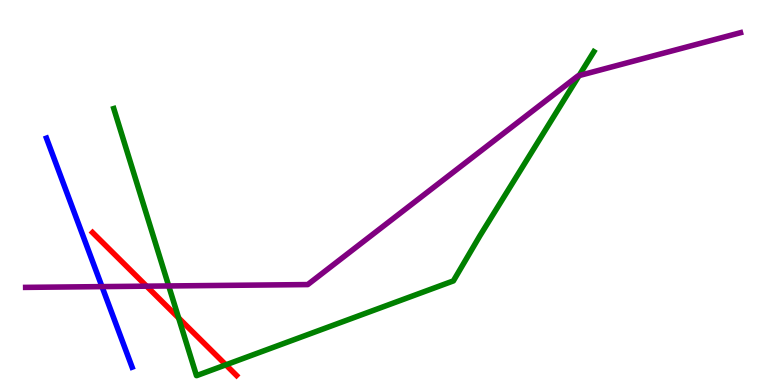[{'lines': ['blue', 'red'], 'intersections': []}, {'lines': ['green', 'red'], 'intersections': [{'x': 2.3, 'y': 1.74}, {'x': 2.91, 'y': 0.524}]}, {'lines': ['purple', 'red'], 'intersections': [{'x': 1.89, 'y': 2.57}]}, {'lines': ['blue', 'green'], 'intersections': []}, {'lines': ['blue', 'purple'], 'intersections': [{'x': 1.32, 'y': 2.56}]}, {'lines': ['green', 'purple'], 'intersections': [{'x': 2.18, 'y': 2.57}, {'x': 7.47, 'y': 8.04}]}]